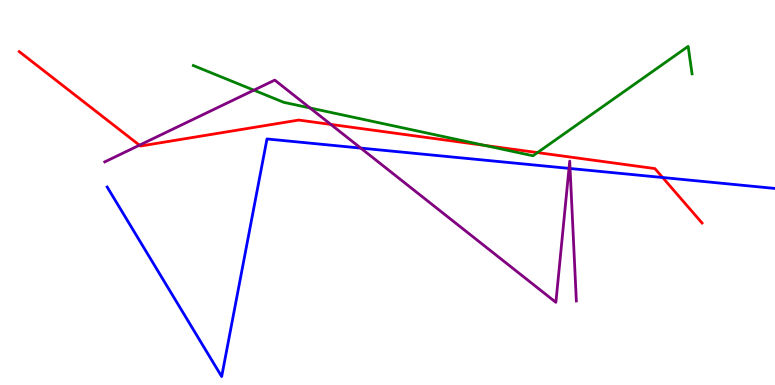[{'lines': ['blue', 'red'], 'intersections': [{'x': 8.55, 'y': 5.39}]}, {'lines': ['green', 'red'], 'intersections': [{'x': 6.25, 'y': 6.22}, {'x': 6.94, 'y': 6.04}]}, {'lines': ['purple', 'red'], 'intersections': [{'x': 1.8, 'y': 6.23}, {'x': 4.27, 'y': 6.77}]}, {'lines': ['blue', 'green'], 'intersections': []}, {'lines': ['blue', 'purple'], 'intersections': [{'x': 4.66, 'y': 6.15}, {'x': 7.34, 'y': 5.63}, {'x': 7.36, 'y': 5.62}]}, {'lines': ['green', 'purple'], 'intersections': [{'x': 3.28, 'y': 7.66}, {'x': 4.0, 'y': 7.2}]}]